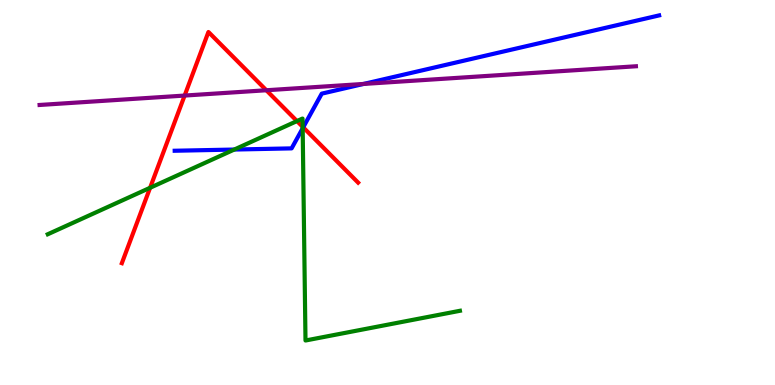[{'lines': ['blue', 'red'], 'intersections': [{'x': 3.91, 'y': 6.69}]}, {'lines': ['green', 'red'], 'intersections': [{'x': 1.94, 'y': 5.12}, {'x': 3.83, 'y': 6.86}, {'x': 3.91, 'y': 6.71}]}, {'lines': ['purple', 'red'], 'intersections': [{'x': 2.38, 'y': 7.52}, {'x': 3.44, 'y': 7.66}]}, {'lines': ['blue', 'green'], 'intersections': [{'x': 3.02, 'y': 6.12}, {'x': 3.91, 'y': 6.67}]}, {'lines': ['blue', 'purple'], 'intersections': [{'x': 4.69, 'y': 7.82}]}, {'lines': ['green', 'purple'], 'intersections': []}]